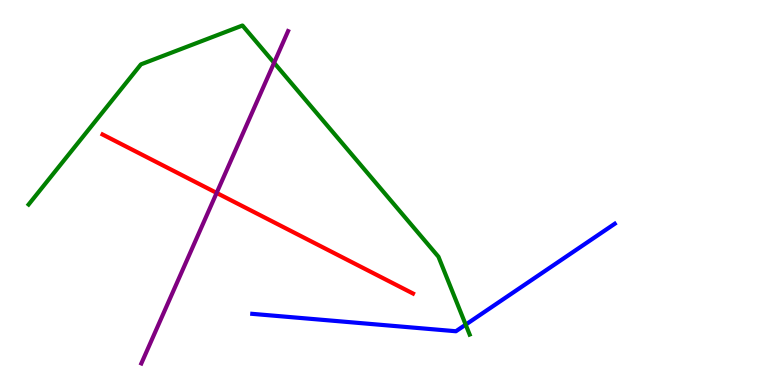[{'lines': ['blue', 'red'], 'intersections': []}, {'lines': ['green', 'red'], 'intersections': []}, {'lines': ['purple', 'red'], 'intersections': [{'x': 2.8, 'y': 4.99}]}, {'lines': ['blue', 'green'], 'intersections': [{'x': 6.01, 'y': 1.57}]}, {'lines': ['blue', 'purple'], 'intersections': []}, {'lines': ['green', 'purple'], 'intersections': [{'x': 3.54, 'y': 8.37}]}]